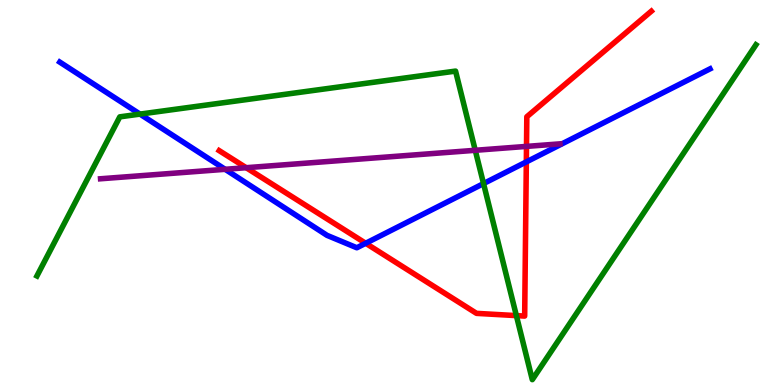[{'lines': ['blue', 'red'], 'intersections': [{'x': 4.72, 'y': 3.68}, {'x': 6.79, 'y': 5.79}]}, {'lines': ['green', 'red'], 'intersections': [{'x': 6.66, 'y': 1.8}]}, {'lines': ['purple', 'red'], 'intersections': [{'x': 3.18, 'y': 5.64}, {'x': 6.79, 'y': 6.2}]}, {'lines': ['blue', 'green'], 'intersections': [{'x': 1.81, 'y': 7.04}, {'x': 6.24, 'y': 5.23}]}, {'lines': ['blue', 'purple'], 'intersections': [{'x': 2.91, 'y': 5.6}]}, {'lines': ['green', 'purple'], 'intersections': [{'x': 6.13, 'y': 6.1}]}]